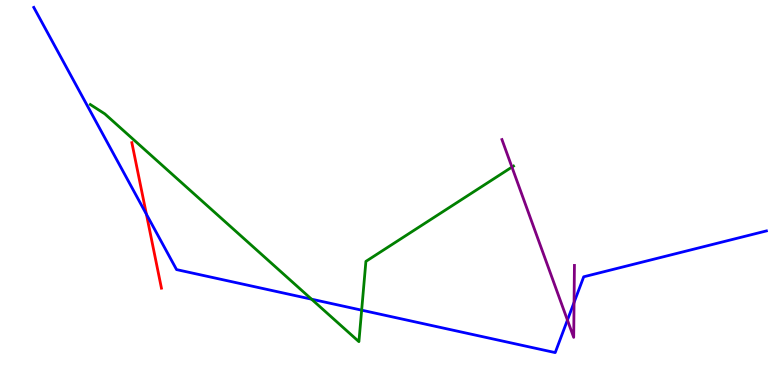[{'lines': ['blue', 'red'], 'intersections': [{'x': 1.89, 'y': 4.44}]}, {'lines': ['green', 'red'], 'intersections': []}, {'lines': ['purple', 'red'], 'intersections': []}, {'lines': ['blue', 'green'], 'intersections': [{'x': 4.02, 'y': 2.23}, {'x': 4.67, 'y': 1.94}]}, {'lines': ['blue', 'purple'], 'intersections': [{'x': 7.32, 'y': 1.69}, {'x': 7.41, 'y': 2.14}]}, {'lines': ['green', 'purple'], 'intersections': [{'x': 6.61, 'y': 5.66}]}]